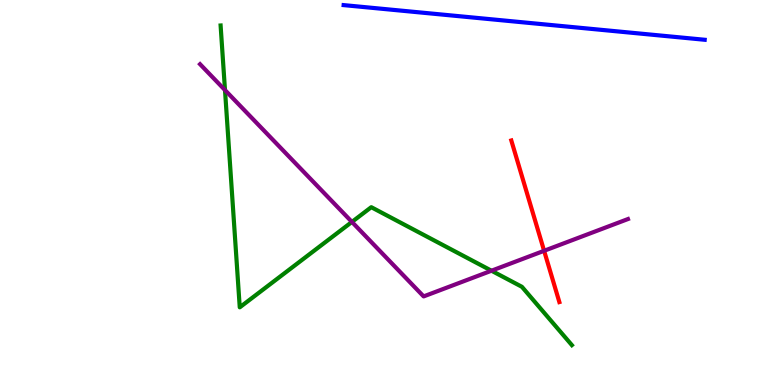[{'lines': ['blue', 'red'], 'intersections': []}, {'lines': ['green', 'red'], 'intersections': []}, {'lines': ['purple', 'red'], 'intersections': [{'x': 7.02, 'y': 3.49}]}, {'lines': ['blue', 'green'], 'intersections': []}, {'lines': ['blue', 'purple'], 'intersections': []}, {'lines': ['green', 'purple'], 'intersections': [{'x': 2.9, 'y': 7.66}, {'x': 4.54, 'y': 4.24}, {'x': 6.34, 'y': 2.97}]}]